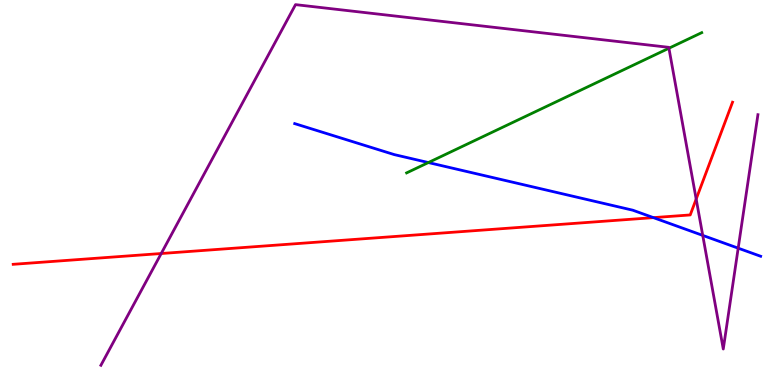[{'lines': ['blue', 'red'], 'intersections': [{'x': 8.43, 'y': 4.35}]}, {'lines': ['green', 'red'], 'intersections': []}, {'lines': ['purple', 'red'], 'intersections': [{'x': 2.08, 'y': 3.42}, {'x': 8.98, 'y': 4.83}]}, {'lines': ['blue', 'green'], 'intersections': [{'x': 5.53, 'y': 5.78}]}, {'lines': ['blue', 'purple'], 'intersections': [{'x': 9.07, 'y': 3.89}, {'x': 9.52, 'y': 3.55}]}, {'lines': ['green', 'purple'], 'intersections': [{'x': 8.63, 'y': 8.75}]}]